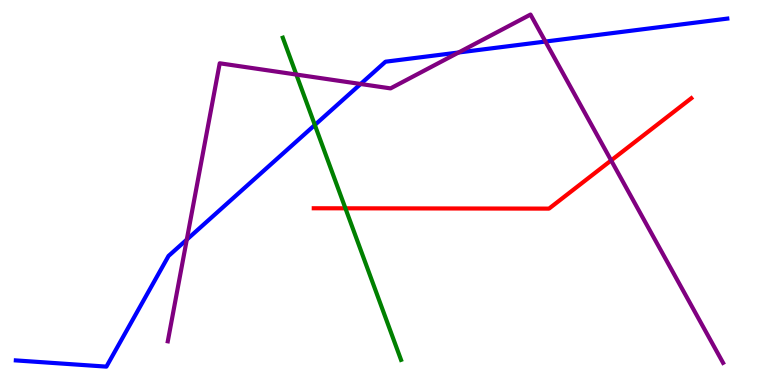[{'lines': ['blue', 'red'], 'intersections': []}, {'lines': ['green', 'red'], 'intersections': [{'x': 4.46, 'y': 4.59}]}, {'lines': ['purple', 'red'], 'intersections': [{'x': 7.89, 'y': 5.83}]}, {'lines': ['blue', 'green'], 'intersections': [{'x': 4.06, 'y': 6.75}]}, {'lines': ['blue', 'purple'], 'intersections': [{'x': 2.41, 'y': 3.78}, {'x': 4.65, 'y': 7.82}, {'x': 5.92, 'y': 8.64}, {'x': 7.04, 'y': 8.92}]}, {'lines': ['green', 'purple'], 'intersections': [{'x': 3.82, 'y': 8.06}]}]